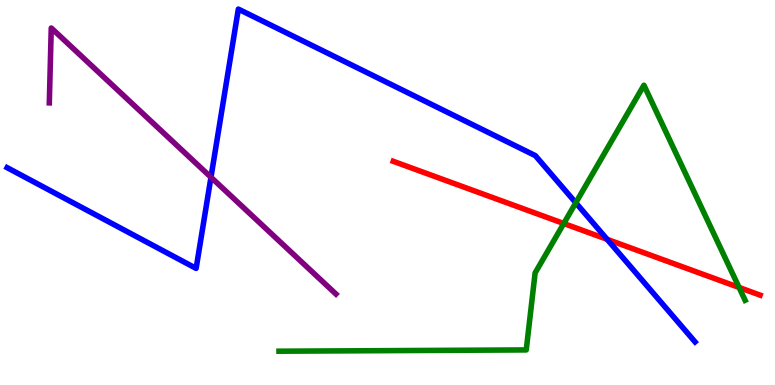[{'lines': ['blue', 'red'], 'intersections': [{'x': 7.83, 'y': 3.78}]}, {'lines': ['green', 'red'], 'intersections': [{'x': 7.27, 'y': 4.19}, {'x': 9.54, 'y': 2.53}]}, {'lines': ['purple', 'red'], 'intersections': []}, {'lines': ['blue', 'green'], 'intersections': [{'x': 7.43, 'y': 4.73}]}, {'lines': ['blue', 'purple'], 'intersections': [{'x': 2.72, 'y': 5.4}]}, {'lines': ['green', 'purple'], 'intersections': []}]